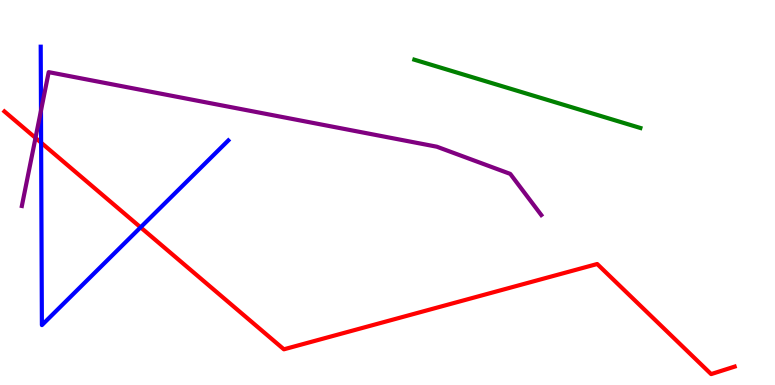[{'lines': ['blue', 'red'], 'intersections': [{'x': 0.531, 'y': 6.29}, {'x': 1.81, 'y': 4.1}]}, {'lines': ['green', 'red'], 'intersections': []}, {'lines': ['purple', 'red'], 'intersections': [{'x': 0.458, 'y': 6.42}]}, {'lines': ['blue', 'green'], 'intersections': []}, {'lines': ['blue', 'purple'], 'intersections': [{'x': 0.529, 'y': 7.13}]}, {'lines': ['green', 'purple'], 'intersections': []}]